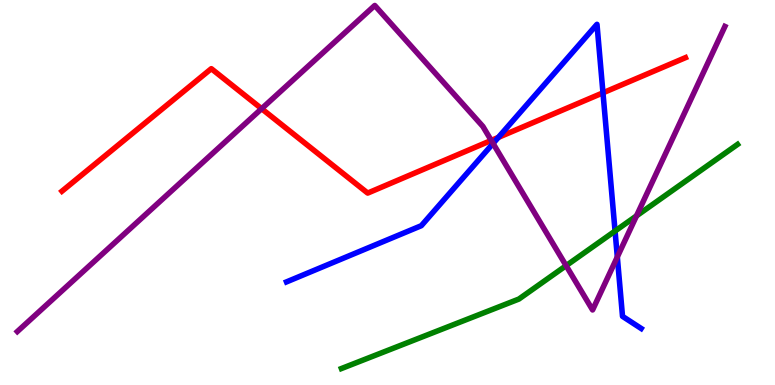[{'lines': ['blue', 'red'], 'intersections': [{'x': 6.43, 'y': 6.43}, {'x': 7.78, 'y': 7.59}]}, {'lines': ['green', 'red'], 'intersections': []}, {'lines': ['purple', 'red'], 'intersections': [{'x': 3.38, 'y': 7.18}, {'x': 6.34, 'y': 6.35}]}, {'lines': ['blue', 'green'], 'intersections': [{'x': 7.94, 'y': 4.0}]}, {'lines': ['blue', 'purple'], 'intersections': [{'x': 6.36, 'y': 6.27}, {'x': 7.97, 'y': 3.33}]}, {'lines': ['green', 'purple'], 'intersections': [{'x': 7.3, 'y': 3.1}, {'x': 8.21, 'y': 4.39}]}]